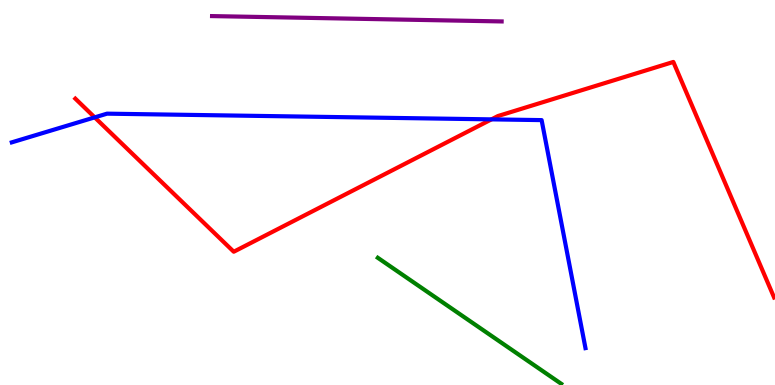[{'lines': ['blue', 'red'], 'intersections': [{'x': 1.22, 'y': 6.95}, {'x': 6.34, 'y': 6.9}]}, {'lines': ['green', 'red'], 'intersections': []}, {'lines': ['purple', 'red'], 'intersections': []}, {'lines': ['blue', 'green'], 'intersections': []}, {'lines': ['blue', 'purple'], 'intersections': []}, {'lines': ['green', 'purple'], 'intersections': []}]